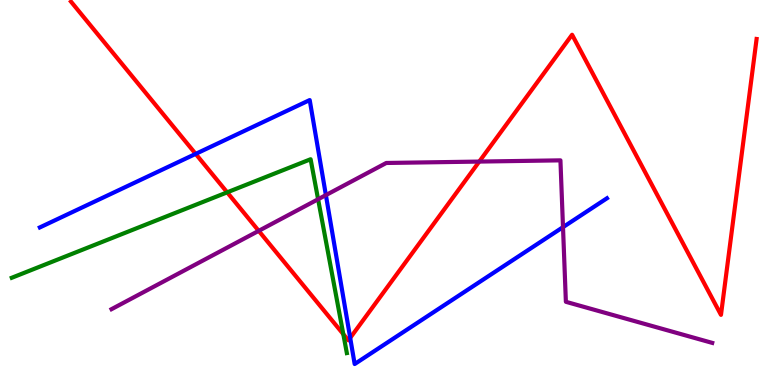[{'lines': ['blue', 'red'], 'intersections': [{'x': 2.52, 'y': 6.0}, {'x': 4.52, 'y': 1.22}]}, {'lines': ['green', 'red'], 'intersections': [{'x': 2.93, 'y': 5.0}, {'x': 4.43, 'y': 1.32}]}, {'lines': ['purple', 'red'], 'intersections': [{'x': 3.34, 'y': 4.0}, {'x': 6.18, 'y': 5.8}]}, {'lines': ['blue', 'green'], 'intersections': []}, {'lines': ['blue', 'purple'], 'intersections': [{'x': 4.21, 'y': 4.93}, {'x': 7.26, 'y': 4.1}]}, {'lines': ['green', 'purple'], 'intersections': [{'x': 4.1, 'y': 4.82}]}]